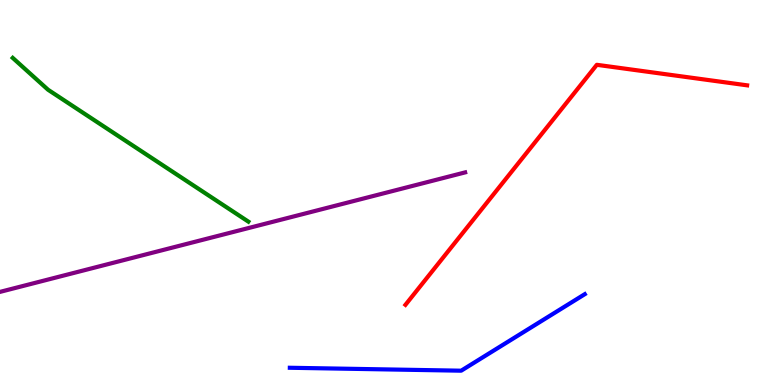[{'lines': ['blue', 'red'], 'intersections': []}, {'lines': ['green', 'red'], 'intersections': []}, {'lines': ['purple', 'red'], 'intersections': []}, {'lines': ['blue', 'green'], 'intersections': []}, {'lines': ['blue', 'purple'], 'intersections': []}, {'lines': ['green', 'purple'], 'intersections': []}]